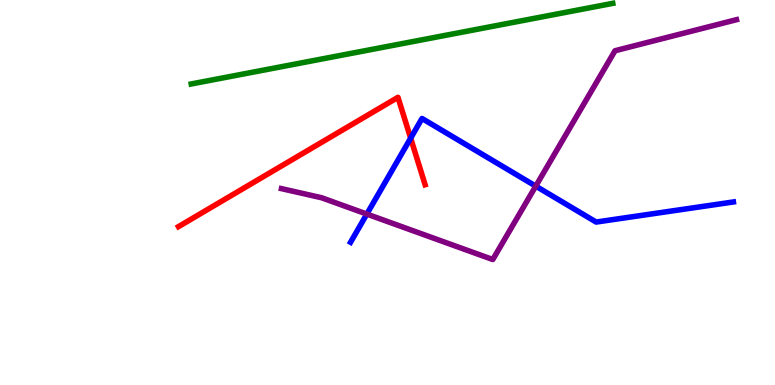[{'lines': ['blue', 'red'], 'intersections': [{'x': 5.3, 'y': 6.41}]}, {'lines': ['green', 'red'], 'intersections': []}, {'lines': ['purple', 'red'], 'intersections': []}, {'lines': ['blue', 'green'], 'intersections': []}, {'lines': ['blue', 'purple'], 'intersections': [{'x': 4.73, 'y': 4.44}, {'x': 6.91, 'y': 5.17}]}, {'lines': ['green', 'purple'], 'intersections': []}]